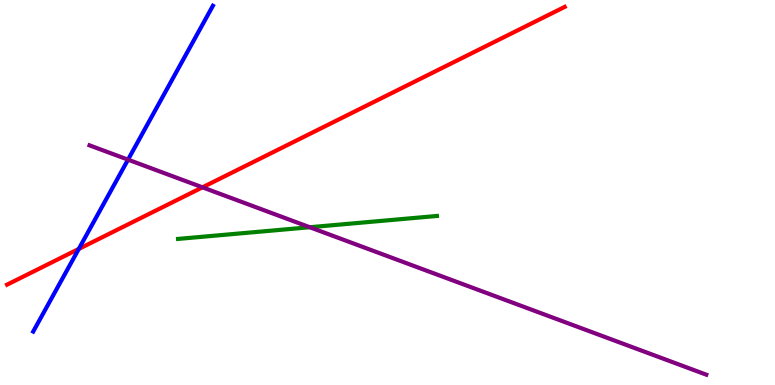[{'lines': ['blue', 'red'], 'intersections': [{'x': 1.02, 'y': 3.53}]}, {'lines': ['green', 'red'], 'intersections': []}, {'lines': ['purple', 'red'], 'intersections': [{'x': 2.61, 'y': 5.13}]}, {'lines': ['blue', 'green'], 'intersections': []}, {'lines': ['blue', 'purple'], 'intersections': [{'x': 1.65, 'y': 5.85}]}, {'lines': ['green', 'purple'], 'intersections': [{'x': 4.0, 'y': 4.1}]}]